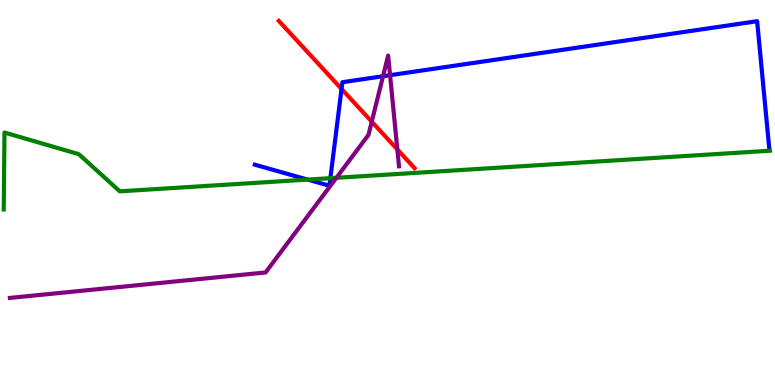[{'lines': ['blue', 'red'], 'intersections': [{'x': 4.41, 'y': 7.69}]}, {'lines': ['green', 'red'], 'intersections': []}, {'lines': ['purple', 'red'], 'intersections': [{'x': 4.8, 'y': 6.84}, {'x': 5.13, 'y': 6.12}]}, {'lines': ['blue', 'green'], 'intersections': [{'x': 3.97, 'y': 5.34}, {'x': 4.26, 'y': 5.37}]}, {'lines': ['blue', 'purple'], 'intersections': [{'x': 4.94, 'y': 8.02}, {'x': 5.03, 'y': 8.05}]}, {'lines': ['green', 'purple'], 'intersections': [{'x': 4.34, 'y': 5.38}]}]